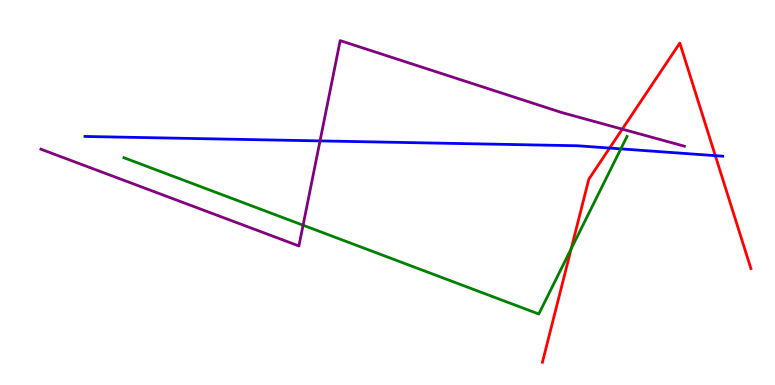[{'lines': ['blue', 'red'], 'intersections': [{'x': 7.87, 'y': 6.15}, {'x': 9.23, 'y': 5.96}]}, {'lines': ['green', 'red'], 'intersections': [{'x': 7.37, 'y': 3.54}]}, {'lines': ['purple', 'red'], 'intersections': [{'x': 8.03, 'y': 6.65}]}, {'lines': ['blue', 'green'], 'intersections': [{'x': 8.01, 'y': 6.13}]}, {'lines': ['blue', 'purple'], 'intersections': [{'x': 4.13, 'y': 6.34}]}, {'lines': ['green', 'purple'], 'intersections': [{'x': 3.91, 'y': 4.15}]}]